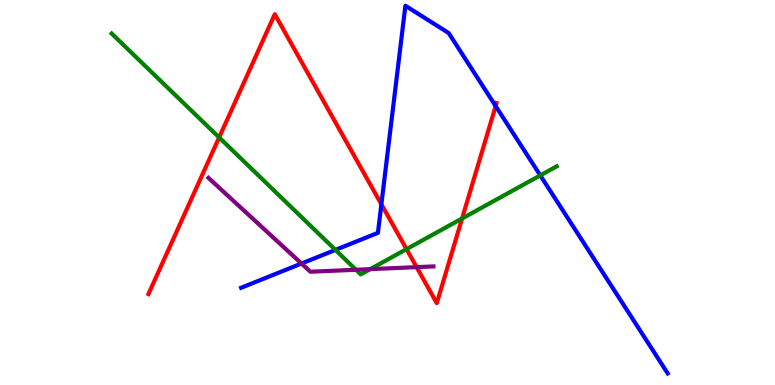[{'lines': ['blue', 'red'], 'intersections': [{'x': 4.92, 'y': 4.69}, {'x': 6.4, 'y': 7.24}]}, {'lines': ['green', 'red'], 'intersections': [{'x': 2.83, 'y': 6.43}, {'x': 5.25, 'y': 3.53}, {'x': 5.96, 'y': 4.32}]}, {'lines': ['purple', 'red'], 'intersections': [{'x': 5.38, 'y': 3.06}]}, {'lines': ['blue', 'green'], 'intersections': [{'x': 4.33, 'y': 3.51}, {'x': 6.97, 'y': 5.44}]}, {'lines': ['blue', 'purple'], 'intersections': [{'x': 3.89, 'y': 3.16}]}, {'lines': ['green', 'purple'], 'intersections': [{'x': 4.59, 'y': 2.99}, {'x': 4.78, 'y': 3.01}]}]